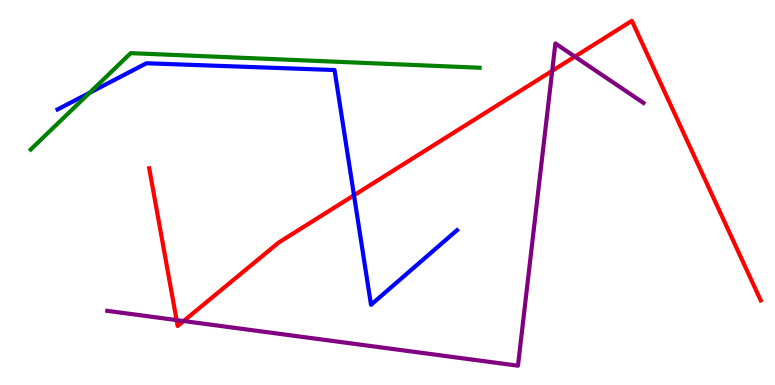[{'lines': ['blue', 'red'], 'intersections': [{'x': 4.57, 'y': 4.93}]}, {'lines': ['green', 'red'], 'intersections': []}, {'lines': ['purple', 'red'], 'intersections': [{'x': 2.28, 'y': 1.69}, {'x': 2.37, 'y': 1.66}, {'x': 7.13, 'y': 8.16}, {'x': 7.42, 'y': 8.53}]}, {'lines': ['blue', 'green'], 'intersections': [{'x': 1.16, 'y': 7.59}]}, {'lines': ['blue', 'purple'], 'intersections': []}, {'lines': ['green', 'purple'], 'intersections': []}]